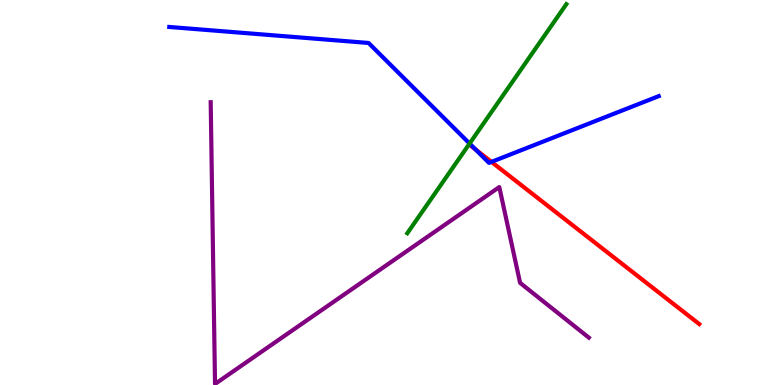[{'lines': ['blue', 'red'], 'intersections': [{'x': 6.13, 'y': 6.12}, {'x': 6.34, 'y': 5.8}]}, {'lines': ['green', 'red'], 'intersections': []}, {'lines': ['purple', 'red'], 'intersections': []}, {'lines': ['blue', 'green'], 'intersections': [{'x': 6.06, 'y': 6.27}]}, {'lines': ['blue', 'purple'], 'intersections': []}, {'lines': ['green', 'purple'], 'intersections': []}]